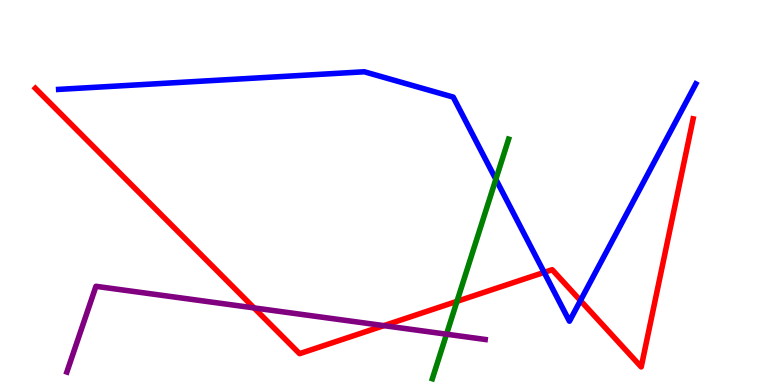[{'lines': ['blue', 'red'], 'intersections': [{'x': 7.02, 'y': 2.93}, {'x': 7.49, 'y': 2.19}]}, {'lines': ['green', 'red'], 'intersections': [{'x': 5.9, 'y': 2.17}]}, {'lines': ['purple', 'red'], 'intersections': [{'x': 3.28, 'y': 2.0}, {'x': 4.95, 'y': 1.54}]}, {'lines': ['blue', 'green'], 'intersections': [{'x': 6.4, 'y': 5.34}]}, {'lines': ['blue', 'purple'], 'intersections': []}, {'lines': ['green', 'purple'], 'intersections': [{'x': 5.76, 'y': 1.32}]}]